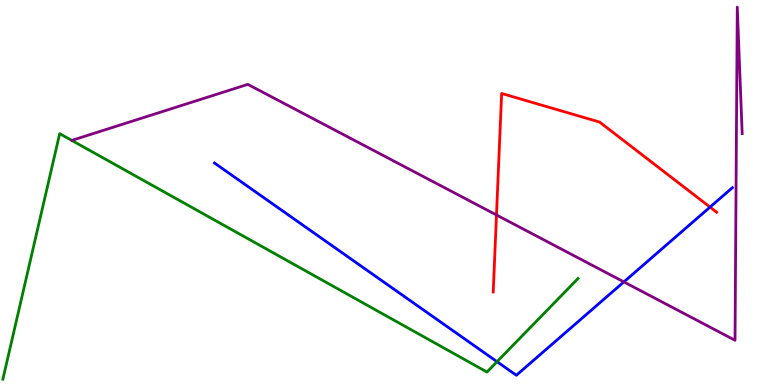[{'lines': ['blue', 'red'], 'intersections': [{'x': 9.16, 'y': 4.62}]}, {'lines': ['green', 'red'], 'intersections': []}, {'lines': ['purple', 'red'], 'intersections': [{'x': 6.41, 'y': 4.42}]}, {'lines': ['blue', 'green'], 'intersections': [{'x': 6.41, 'y': 0.606}]}, {'lines': ['blue', 'purple'], 'intersections': [{'x': 8.05, 'y': 2.68}]}, {'lines': ['green', 'purple'], 'intersections': []}]